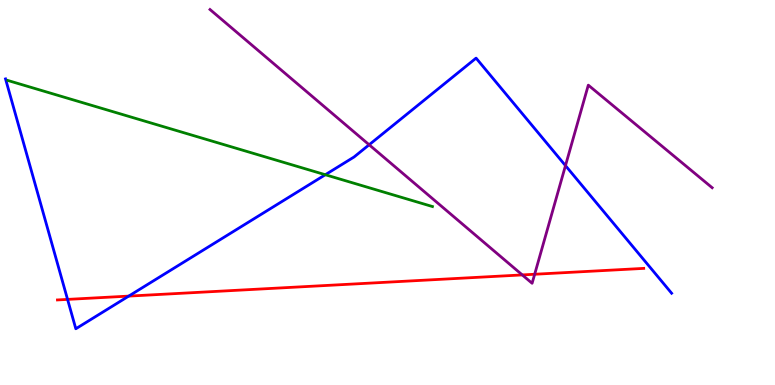[{'lines': ['blue', 'red'], 'intersections': [{'x': 0.872, 'y': 2.22}, {'x': 1.66, 'y': 2.31}]}, {'lines': ['green', 'red'], 'intersections': []}, {'lines': ['purple', 'red'], 'intersections': [{'x': 6.74, 'y': 2.86}, {'x': 6.9, 'y': 2.88}]}, {'lines': ['blue', 'green'], 'intersections': [{'x': 4.2, 'y': 5.46}]}, {'lines': ['blue', 'purple'], 'intersections': [{'x': 4.76, 'y': 6.24}, {'x': 7.3, 'y': 5.7}]}, {'lines': ['green', 'purple'], 'intersections': []}]